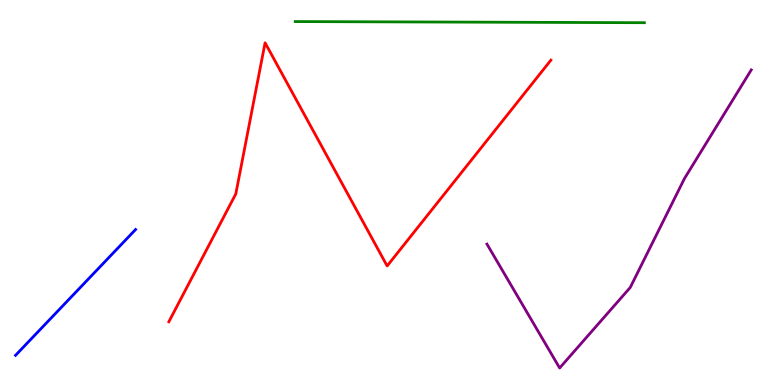[{'lines': ['blue', 'red'], 'intersections': []}, {'lines': ['green', 'red'], 'intersections': []}, {'lines': ['purple', 'red'], 'intersections': []}, {'lines': ['blue', 'green'], 'intersections': []}, {'lines': ['blue', 'purple'], 'intersections': []}, {'lines': ['green', 'purple'], 'intersections': []}]